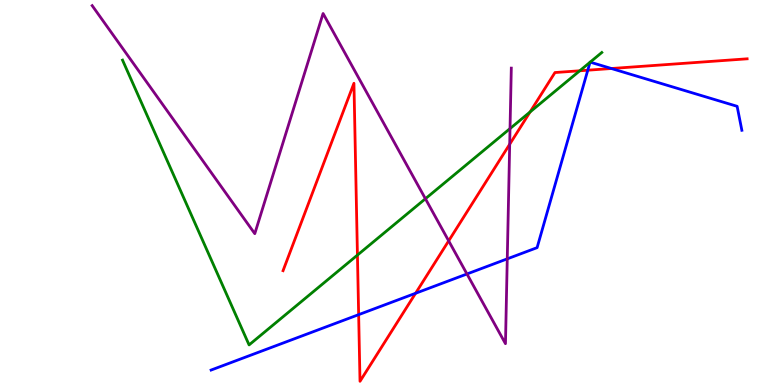[{'lines': ['blue', 'red'], 'intersections': [{'x': 4.63, 'y': 1.83}, {'x': 5.36, 'y': 2.38}, {'x': 7.58, 'y': 8.18}, {'x': 7.89, 'y': 8.22}]}, {'lines': ['green', 'red'], 'intersections': [{'x': 4.61, 'y': 3.37}, {'x': 6.84, 'y': 7.09}, {'x': 7.48, 'y': 8.16}]}, {'lines': ['purple', 'red'], 'intersections': [{'x': 5.79, 'y': 3.74}, {'x': 6.58, 'y': 6.25}]}, {'lines': ['blue', 'green'], 'intersections': [{'x': 7.61, 'y': 8.38}, {'x': 7.62, 'y': 8.39}]}, {'lines': ['blue', 'purple'], 'intersections': [{'x': 6.03, 'y': 2.88}, {'x': 6.55, 'y': 3.28}]}, {'lines': ['green', 'purple'], 'intersections': [{'x': 5.49, 'y': 4.84}, {'x': 6.58, 'y': 6.66}]}]